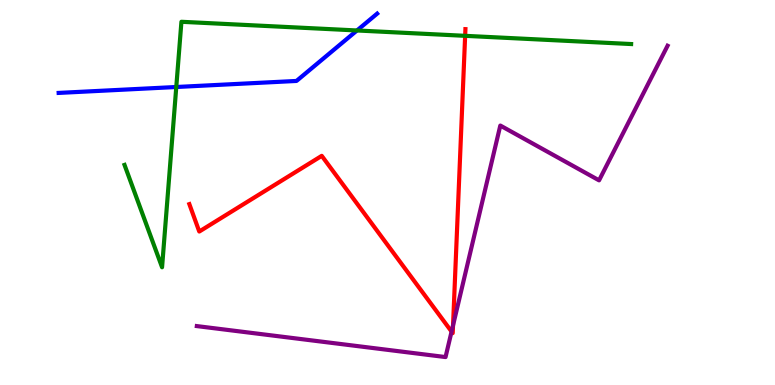[{'lines': ['blue', 'red'], 'intersections': []}, {'lines': ['green', 'red'], 'intersections': [{'x': 6.0, 'y': 9.07}]}, {'lines': ['purple', 'red'], 'intersections': [{'x': 5.83, 'y': 1.39}, {'x': 5.85, 'y': 1.55}]}, {'lines': ['blue', 'green'], 'intersections': [{'x': 2.27, 'y': 7.74}, {'x': 4.61, 'y': 9.21}]}, {'lines': ['blue', 'purple'], 'intersections': []}, {'lines': ['green', 'purple'], 'intersections': []}]